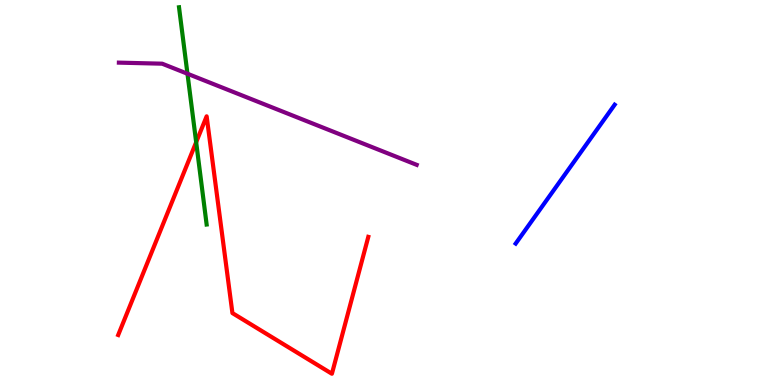[{'lines': ['blue', 'red'], 'intersections': []}, {'lines': ['green', 'red'], 'intersections': [{'x': 2.53, 'y': 6.31}]}, {'lines': ['purple', 'red'], 'intersections': []}, {'lines': ['blue', 'green'], 'intersections': []}, {'lines': ['blue', 'purple'], 'intersections': []}, {'lines': ['green', 'purple'], 'intersections': [{'x': 2.42, 'y': 8.08}]}]